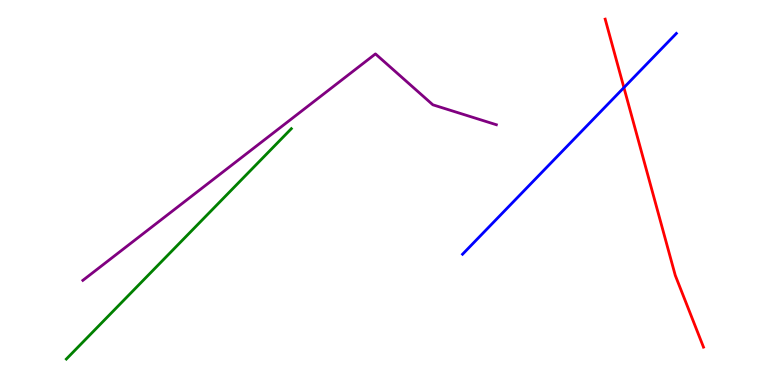[{'lines': ['blue', 'red'], 'intersections': [{'x': 8.05, 'y': 7.72}]}, {'lines': ['green', 'red'], 'intersections': []}, {'lines': ['purple', 'red'], 'intersections': []}, {'lines': ['blue', 'green'], 'intersections': []}, {'lines': ['blue', 'purple'], 'intersections': []}, {'lines': ['green', 'purple'], 'intersections': []}]